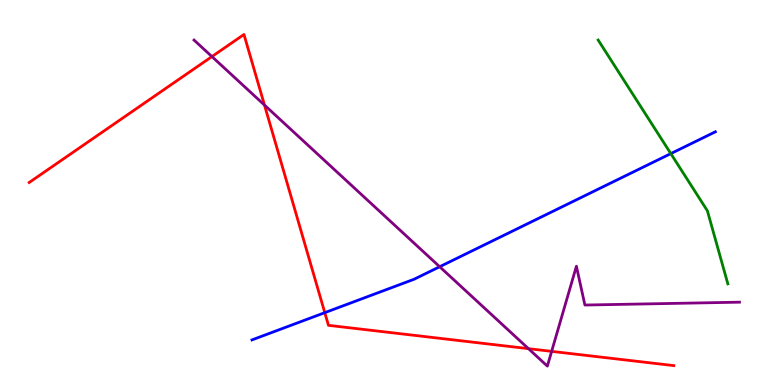[{'lines': ['blue', 'red'], 'intersections': [{'x': 4.19, 'y': 1.88}]}, {'lines': ['green', 'red'], 'intersections': []}, {'lines': ['purple', 'red'], 'intersections': [{'x': 2.73, 'y': 8.53}, {'x': 3.41, 'y': 7.27}, {'x': 6.82, 'y': 0.944}, {'x': 7.12, 'y': 0.874}]}, {'lines': ['blue', 'green'], 'intersections': [{'x': 8.66, 'y': 6.01}]}, {'lines': ['blue', 'purple'], 'intersections': [{'x': 5.67, 'y': 3.07}]}, {'lines': ['green', 'purple'], 'intersections': []}]